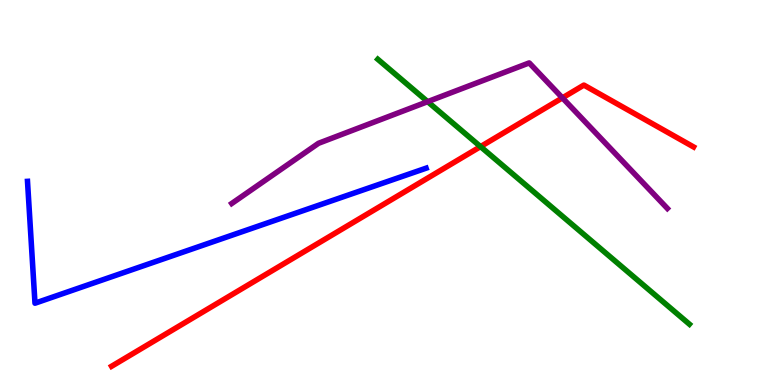[{'lines': ['blue', 'red'], 'intersections': []}, {'lines': ['green', 'red'], 'intersections': [{'x': 6.2, 'y': 6.19}]}, {'lines': ['purple', 'red'], 'intersections': [{'x': 7.26, 'y': 7.46}]}, {'lines': ['blue', 'green'], 'intersections': []}, {'lines': ['blue', 'purple'], 'intersections': []}, {'lines': ['green', 'purple'], 'intersections': [{'x': 5.52, 'y': 7.36}]}]